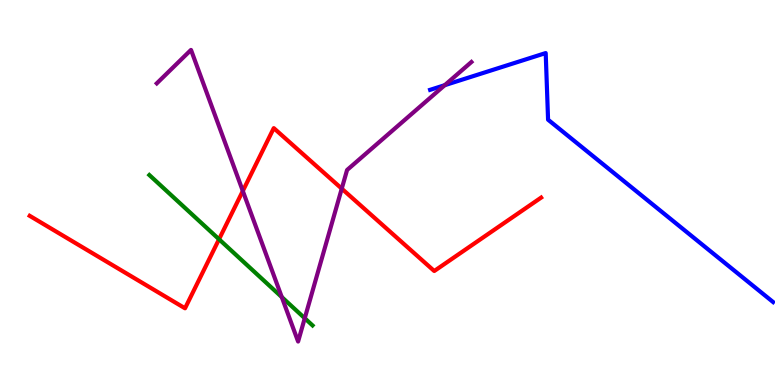[{'lines': ['blue', 'red'], 'intersections': []}, {'lines': ['green', 'red'], 'intersections': [{'x': 2.83, 'y': 3.79}]}, {'lines': ['purple', 'red'], 'intersections': [{'x': 3.13, 'y': 5.04}, {'x': 4.41, 'y': 5.1}]}, {'lines': ['blue', 'green'], 'intersections': []}, {'lines': ['blue', 'purple'], 'intersections': [{'x': 5.74, 'y': 7.79}]}, {'lines': ['green', 'purple'], 'intersections': [{'x': 3.64, 'y': 2.28}, {'x': 3.93, 'y': 1.73}]}]